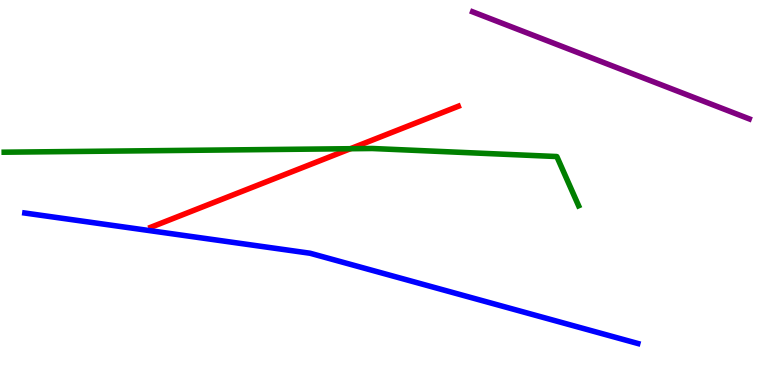[{'lines': ['blue', 'red'], 'intersections': []}, {'lines': ['green', 'red'], 'intersections': [{'x': 4.52, 'y': 6.14}]}, {'lines': ['purple', 'red'], 'intersections': []}, {'lines': ['blue', 'green'], 'intersections': []}, {'lines': ['blue', 'purple'], 'intersections': []}, {'lines': ['green', 'purple'], 'intersections': []}]